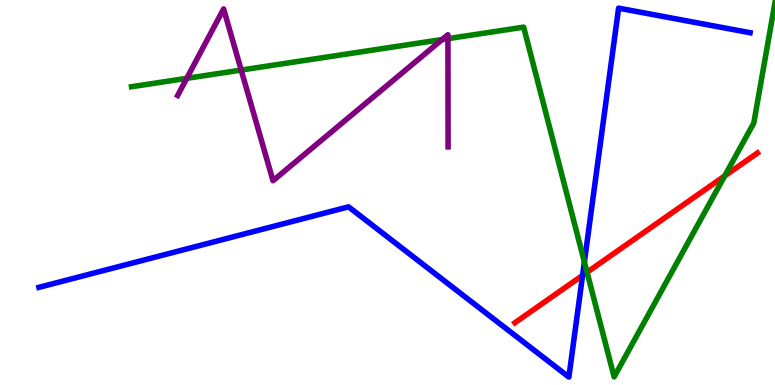[{'lines': ['blue', 'red'], 'intersections': [{'x': 7.52, 'y': 2.85}]}, {'lines': ['green', 'red'], 'intersections': [{'x': 7.57, 'y': 2.93}, {'x': 9.35, 'y': 5.43}]}, {'lines': ['purple', 'red'], 'intersections': []}, {'lines': ['blue', 'green'], 'intersections': [{'x': 7.54, 'y': 3.2}]}, {'lines': ['blue', 'purple'], 'intersections': []}, {'lines': ['green', 'purple'], 'intersections': [{'x': 2.41, 'y': 7.97}, {'x': 3.11, 'y': 8.18}, {'x': 5.71, 'y': 8.97}, {'x': 5.78, 'y': 9.0}]}]